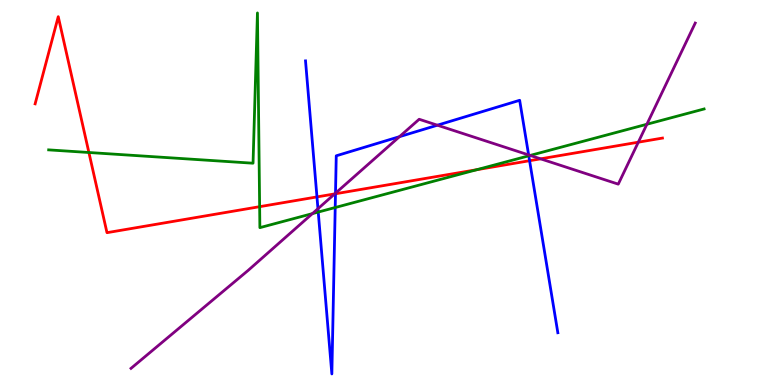[{'lines': ['blue', 'red'], 'intersections': [{'x': 4.09, 'y': 4.89}, {'x': 4.33, 'y': 4.97}, {'x': 6.83, 'y': 5.83}]}, {'lines': ['green', 'red'], 'intersections': [{'x': 1.15, 'y': 6.04}, {'x': 3.35, 'y': 4.63}, {'x': 6.15, 'y': 5.59}]}, {'lines': ['purple', 'red'], 'intersections': [{'x': 4.32, 'y': 4.96}, {'x': 6.98, 'y': 5.87}, {'x': 8.24, 'y': 6.31}]}, {'lines': ['blue', 'green'], 'intersections': [{'x': 4.11, 'y': 4.49}, {'x': 4.33, 'y': 4.61}, {'x': 6.82, 'y': 5.95}]}, {'lines': ['blue', 'purple'], 'intersections': [{'x': 4.1, 'y': 4.58}, {'x': 4.33, 'y': 4.98}, {'x': 5.15, 'y': 6.45}, {'x': 5.64, 'y': 6.75}, {'x': 6.82, 'y': 5.98}]}, {'lines': ['green', 'purple'], 'intersections': [{'x': 4.03, 'y': 4.45}, {'x': 6.84, 'y': 5.96}, {'x': 8.35, 'y': 6.77}]}]